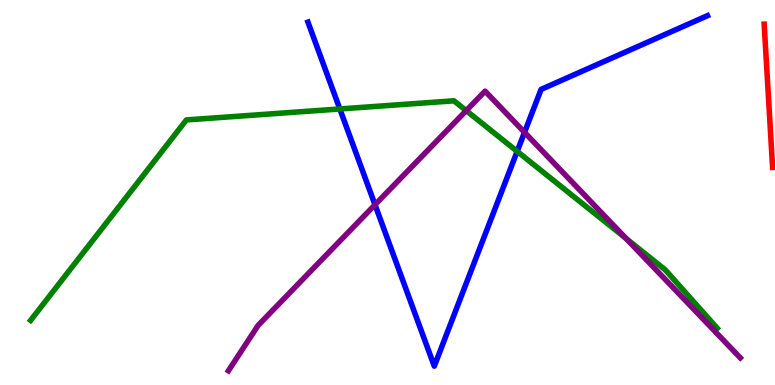[{'lines': ['blue', 'red'], 'intersections': []}, {'lines': ['green', 'red'], 'intersections': []}, {'lines': ['purple', 'red'], 'intersections': []}, {'lines': ['blue', 'green'], 'intersections': [{'x': 4.38, 'y': 7.17}, {'x': 6.67, 'y': 6.07}]}, {'lines': ['blue', 'purple'], 'intersections': [{'x': 4.84, 'y': 4.68}, {'x': 6.77, 'y': 6.56}]}, {'lines': ['green', 'purple'], 'intersections': [{'x': 6.02, 'y': 7.13}, {'x': 8.08, 'y': 3.8}]}]